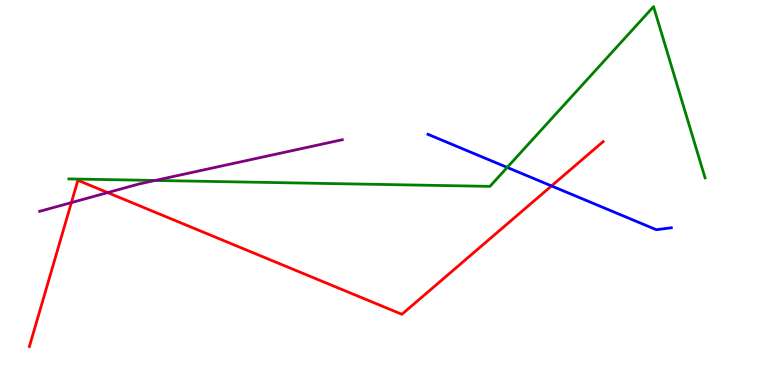[{'lines': ['blue', 'red'], 'intersections': [{'x': 7.12, 'y': 5.17}]}, {'lines': ['green', 'red'], 'intersections': []}, {'lines': ['purple', 'red'], 'intersections': [{'x': 0.921, 'y': 4.74}, {'x': 1.39, 'y': 5.0}]}, {'lines': ['blue', 'green'], 'intersections': [{'x': 6.54, 'y': 5.65}]}, {'lines': ['blue', 'purple'], 'intersections': []}, {'lines': ['green', 'purple'], 'intersections': [{'x': 2.0, 'y': 5.31}]}]